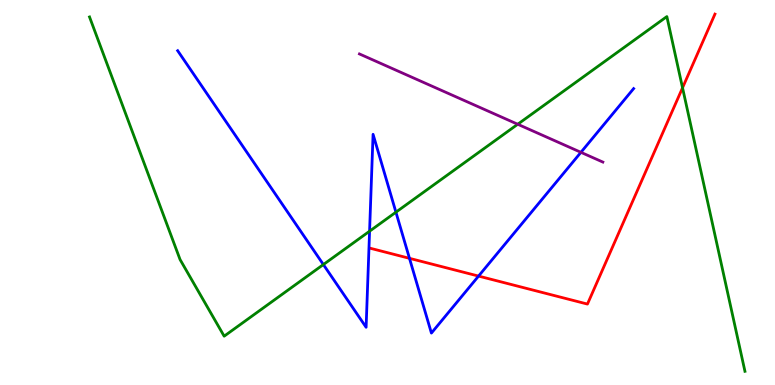[{'lines': ['blue', 'red'], 'intersections': [{'x': 5.28, 'y': 3.29}, {'x': 6.17, 'y': 2.83}]}, {'lines': ['green', 'red'], 'intersections': [{'x': 8.81, 'y': 7.72}]}, {'lines': ['purple', 'red'], 'intersections': []}, {'lines': ['blue', 'green'], 'intersections': [{'x': 4.17, 'y': 3.13}, {'x': 4.77, 'y': 3.99}, {'x': 5.11, 'y': 4.49}]}, {'lines': ['blue', 'purple'], 'intersections': [{'x': 7.5, 'y': 6.04}]}, {'lines': ['green', 'purple'], 'intersections': [{'x': 6.68, 'y': 6.77}]}]